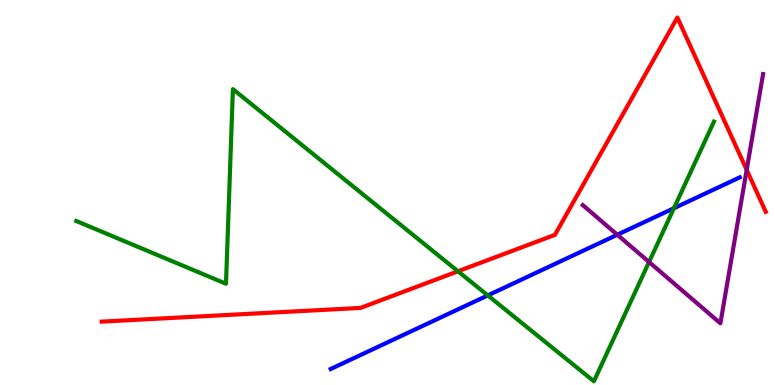[{'lines': ['blue', 'red'], 'intersections': []}, {'lines': ['green', 'red'], 'intersections': [{'x': 5.91, 'y': 2.95}]}, {'lines': ['purple', 'red'], 'intersections': [{'x': 9.63, 'y': 5.59}]}, {'lines': ['blue', 'green'], 'intersections': [{'x': 6.29, 'y': 2.33}, {'x': 8.7, 'y': 4.59}]}, {'lines': ['blue', 'purple'], 'intersections': [{'x': 7.97, 'y': 3.9}]}, {'lines': ['green', 'purple'], 'intersections': [{'x': 8.37, 'y': 3.19}]}]